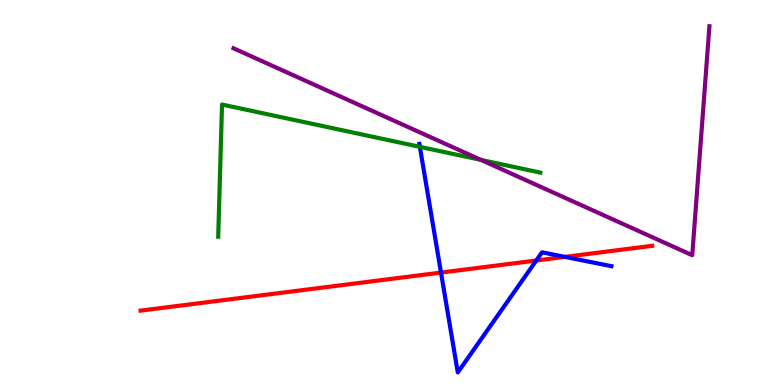[{'lines': ['blue', 'red'], 'intersections': [{'x': 5.69, 'y': 2.92}, {'x': 6.92, 'y': 3.23}, {'x': 7.29, 'y': 3.33}]}, {'lines': ['green', 'red'], 'intersections': []}, {'lines': ['purple', 'red'], 'intersections': []}, {'lines': ['blue', 'green'], 'intersections': [{'x': 5.42, 'y': 6.19}]}, {'lines': ['blue', 'purple'], 'intersections': []}, {'lines': ['green', 'purple'], 'intersections': [{'x': 6.21, 'y': 5.85}]}]